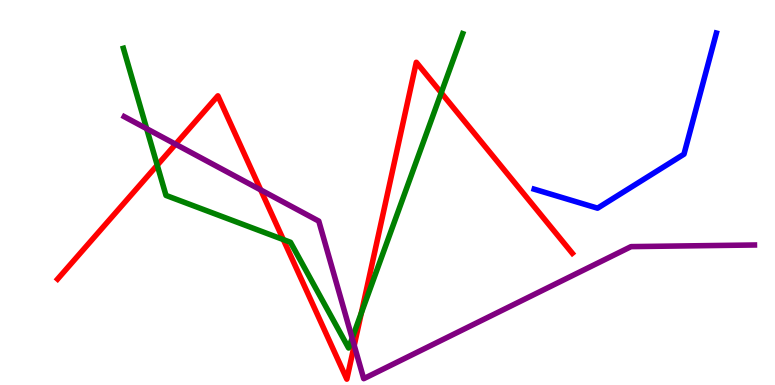[{'lines': ['blue', 'red'], 'intersections': []}, {'lines': ['green', 'red'], 'intersections': [{'x': 2.03, 'y': 5.71}, {'x': 3.66, 'y': 3.78}, {'x': 4.66, 'y': 1.87}, {'x': 5.69, 'y': 7.59}]}, {'lines': ['purple', 'red'], 'intersections': [{'x': 2.27, 'y': 6.25}, {'x': 3.36, 'y': 5.07}, {'x': 4.57, 'y': 1.03}]}, {'lines': ['blue', 'green'], 'intersections': []}, {'lines': ['blue', 'purple'], 'intersections': []}, {'lines': ['green', 'purple'], 'intersections': [{'x': 1.89, 'y': 6.66}, {'x': 4.54, 'y': 1.22}]}]